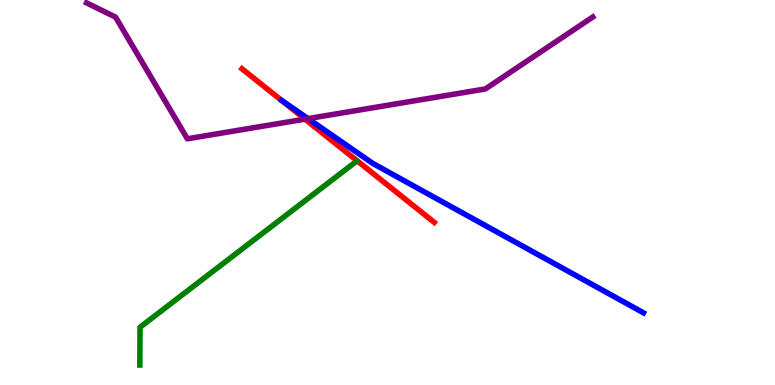[{'lines': ['blue', 'red'], 'intersections': []}, {'lines': ['green', 'red'], 'intersections': []}, {'lines': ['purple', 'red'], 'intersections': [{'x': 3.94, 'y': 6.91}]}, {'lines': ['blue', 'green'], 'intersections': []}, {'lines': ['blue', 'purple'], 'intersections': [{'x': 3.97, 'y': 6.92}]}, {'lines': ['green', 'purple'], 'intersections': []}]